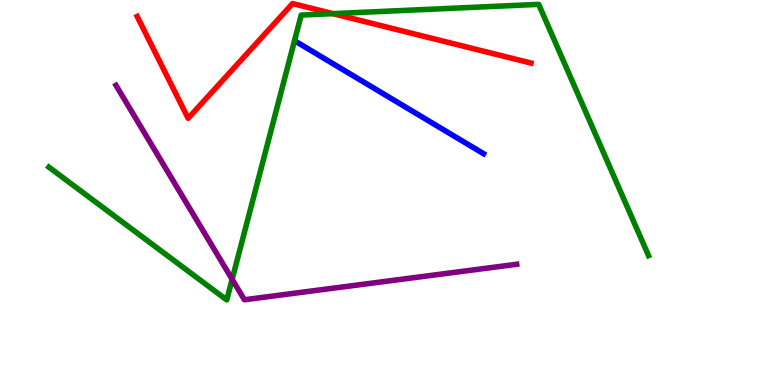[{'lines': ['blue', 'red'], 'intersections': []}, {'lines': ['green', 'red'], 'intersections': [{'x': 4.3, 'y': 9.65}]}, {'lines': ['purple', 'red'], 'intersections': []}, {'lines': ['blue', 'green'], 'intersections': []}, {'lines': ['blue', 'purple'], 'intersections': []}, {'lines': ['green', 'purple'], 'intersections': [{'x': 3.0, 'y': 2.75}]}]